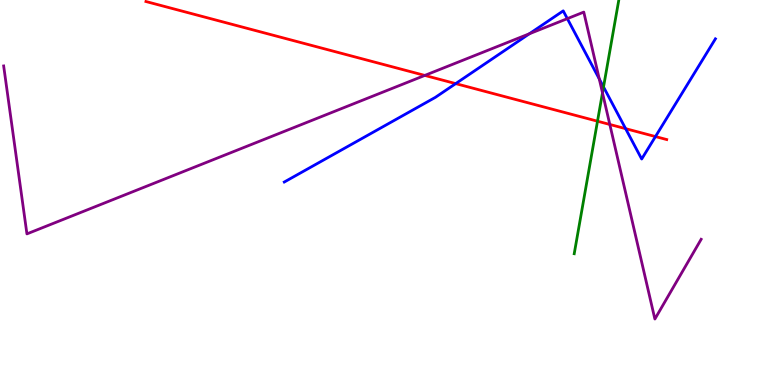[{'lines': ['blue', 'red'], 'intersections': [{'x': 5.88, 'y': 7.83}, {'x': 8.07, 'y': 6.66}, {'x': 8.46, 'y': 6.45}]}, {'lines': ['green', 'red'], 'intersections': [{'x': 7.71, 'y': 6.85}]}, {'lines': ['purple', 'red'], 'intersections': [{'x': 5.48, 'y': 8.04}, {'x': 7.87, 'y': 6.77}]}, {'lines': ['blue', 'green'], 'intersections': [{'x': 7.79, 'y': 7.74}]}, {'lines': ['blue', 'purple'], 'intersections': [{'x': 6.83, 'y': 9.12}, {'x': 7.32, 'y': 9.52}, {'x': 7.73, 'y': 7.95}]}, {'lines': ['green', 'purple'], 'intersections': [{'x': 7.77, 'y': 7.59}]}]